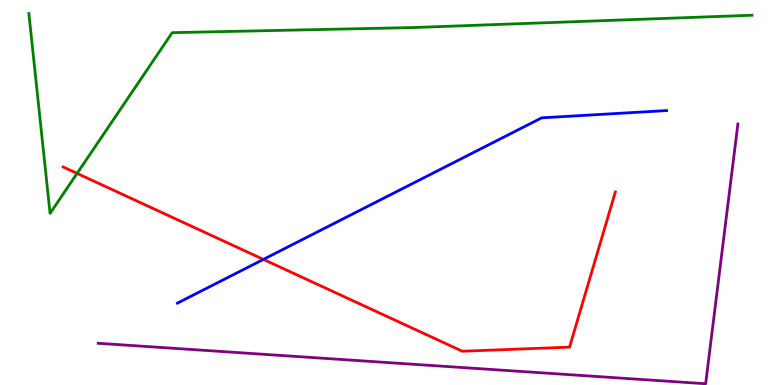[{'lines': ['blue', 'red'], 'intersections': [{'x': 3.4, 'y': 3.26}]}, {'lines': ['green', 'red'], 'intersections': [{'x': 0.995, 'y': 5.5}]}, {'lines': ['purple', 'red'], 'intersections': []}, {'lines': ['blue', 'green'], 'intersections': []}, {'lines': ['blue', 'purple'], 'intersections': []}, {'lines': ['green', 'purple'], 'intersections': []}]